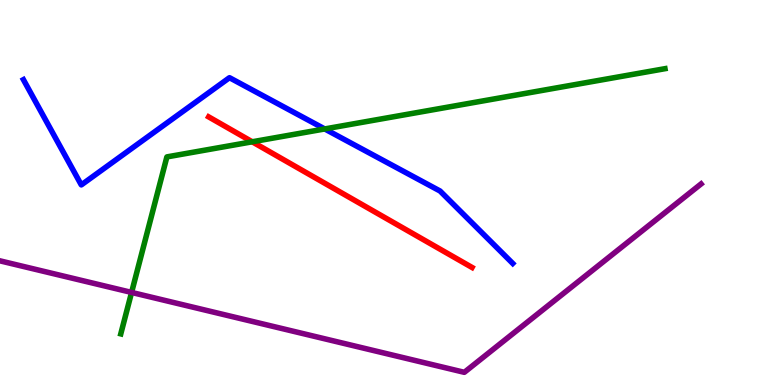[{'lines': ['blue', 'red'], 'intersections': []}, {'lines': ['green', 'red'], 'intersections': [{'x': 3.25, 'y': 6.32}]}, {'lines': ['purple', 'red'], 'intersections': []}, {'lines': ['blue', 'green'], 'intersections': [{'x': 4.19, 'y': 6.65}]}, {'lines': ['blue', 'purple'], 'intersections': []}, {'lines': ['green', 'purple'], 'intersections': [{'x': 1.7, 'y': 2.4}]}]